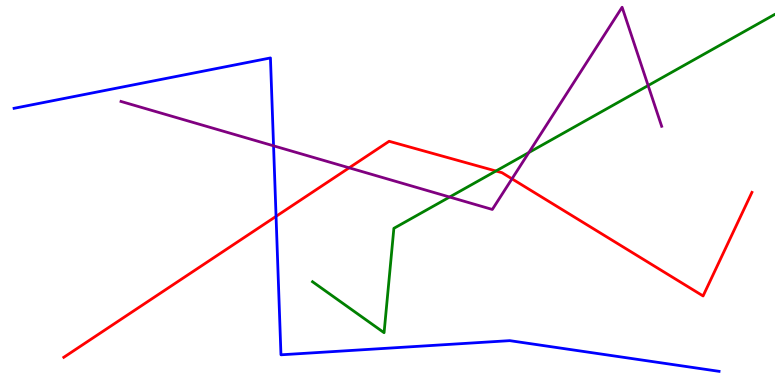[{'lines': ['blue', 'red'], 'intersections': [{'x': 3.56, 'y': 4.38}]}, {'lines': ['green', 'red'], 'intersections': [{'x': 6.4, 'y': 5.56}]}, {'lines': ['purple', 'red'], 'intersections': [{'x': 4.51, 'y': 5.64}, {'x': 6.61, 'y': 5.36}]}, {'lines': ['blue', 'green'], 'intersections': []}, {'lines': ['blue', 'purple'], 'intersections': [{'x': 3.53, 'y': 6.21}]}, {'lines': ['green', 'purple'], 'intersections': [{'x': 5.8, 'y': 4.88}, {'x': 6.82, 'y': 6.04}, {'x': 8.36, 'y': 7.78}]}]